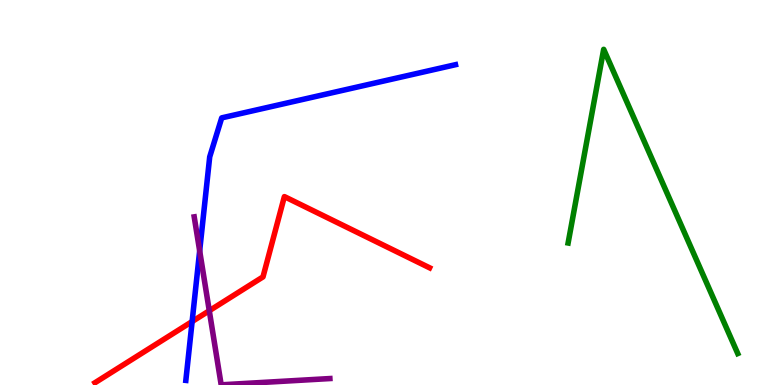[{'lines': ['blue', 'red'], 'intersections': [{'x': 2.48, 'y': 1.65}]}, {'lines': ['green', 'red'], 'intersections': []}, {'lines': ['purple', 'red'], 'intersections': [{'x': 2.7, 'y': 1.93}]}, {'lines': ['blue', 'green'], 'intersections': []}, {'lines': ['blue', 'purple'], 'intersections': [{'x': 2.58, 'y': 3.48}]}, {'lines': ['green', 'purple'], 'intersections': []}]